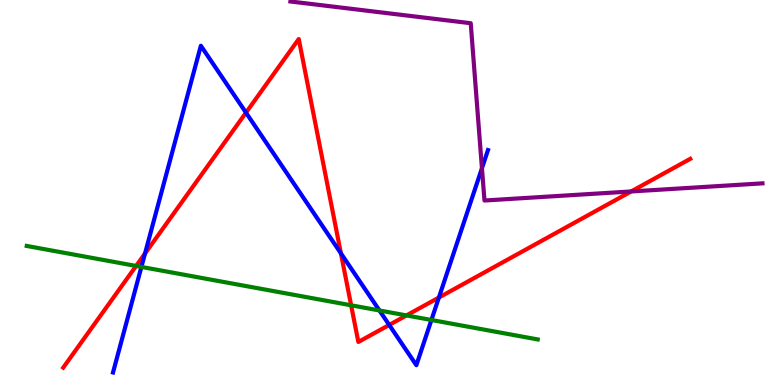[{'lines': ['blue', 'red'], 'intersections': [{'x': 1.87, 'y': 3.41}, {'x': 3.17, 'y': 7.07}, {'x': 4.4, 'y': 3.42}, {'x': 5.02, 'y': 1.56}, {'x': 5.66, 'y': 2.27}]}, {'lines': ['green', 'red'], 'intersections': [{'x': 1.76, 'y': 3.09}, {'x': 4.53, 'y': 2.07}, {'x': 5.24, 'y': 1.81}]}, {'lines': ['purple', 'red'], 'intersections': [{'x': 8.14, 'y': 5.03}]}, {'lines': ['blue', 'green'], 'intersections': [{'x': 1.82, 'y': 3.07}, {'x': 4.9, 'y': 1.94}, {'x': 5.57, 'y': 1.69}]}, {'lines': ['blue', 'purple'], 'intersections': [{'x': 6.22, 'y': 5.63}]}, {'lines': ['green', 'purple'], 'intersections': []}]